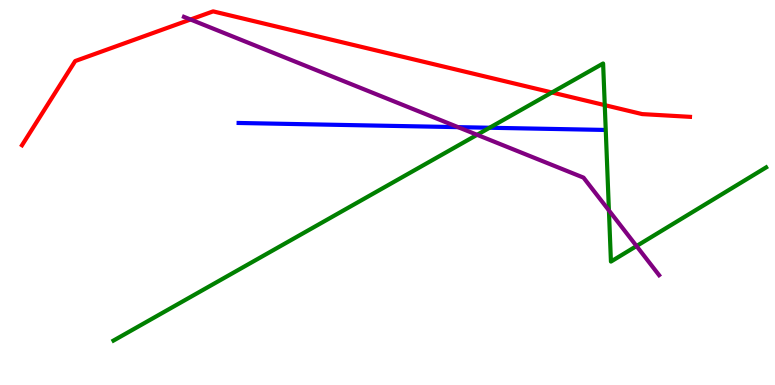[{'lines': ['blue', 'red'], 'intersections': []}, {'lines': ['green', 'red'], 'intersections': [{'x': 7.12, 'y': 7.6}, {'x': 7.8, 'y': 7.27}]}, {'lines': ['purple', 'red'], 'intersections': [{'x': 2.46, 'y': 9.49}]}, {'lines': ['blue', 'green'], 'intersections': [{'x': 6.32, 'y': 6.68}]}, {'lines': ['blue', 'purple'], 'intersections': [{'x': 5.91, 'y': 6.7}]}, {'lines': ['green', 'purple'], 'intersections': [{'x': 6.16, 'y': 6.5}, {'x': 7.86, 'y': 4.53}, {'x': 8.21, 'y': 3.61}]}]